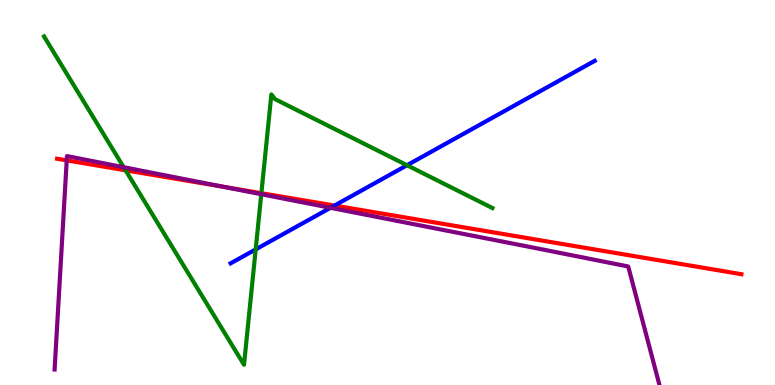[{'lines': ['blue', 'red'], 'intersections': [{'x': 4.32, 'y': 4.66}]}, {'lines': ['green', 'red'], 'intersections': [{'x': 1.62, 'y': 5.58}, {'x': 3.37, 'y': 4.98}]}, {'lines': ['purple', 'red'], 'intersections': [{'x': 0.861, 'y': 5.83}, {'x': 2.88, 'y': 5.15}]}, {'lines': ['blue', 'green'], 'intersections': [{'x': 3.3, 'y': 3.52}, {'x': 5.25, 'y': 5.71}]}, {'lines': ['blue', 'purple'], 'intersections': [{'x': 4.26, 'y': 4.6}]}, {'lines': ['green', 'purple'], 'intersections': [{'x': 1.6, 'y': 5.66}, {'x': 3.37, 'y': 4.96}]}]